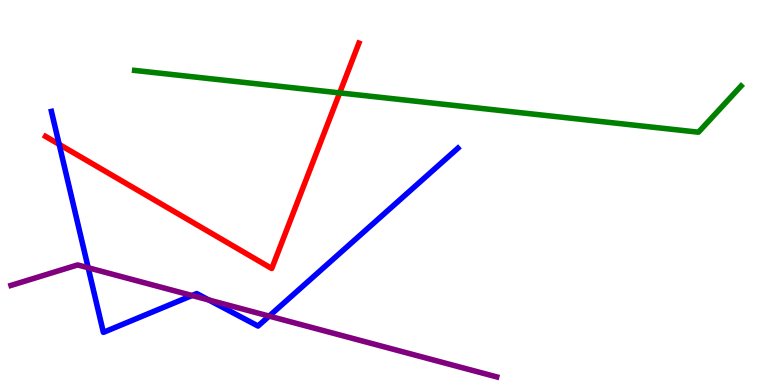[{'lines': ['blue', 'red'], 'intersections': [{'x': 0.764, 'y': 6.25}]}, {'lines': ['green', 'red'], 'intersections': [{'x': 4.38, 'y': 7.59}]}, {'lines': ['purple', 'red'], 'intersections': []}, {'lines': ['blue', 'green'], 'intersections': []}, {'lines': ['blue', 'purple'], 'intersections': [{'x': 1.14, 'y': 3.05}, {'x': 2.48, 'y': 2.32}, {'x': 2.69, 'y': 2.21}, {'x': 3.47, 'y': 1.79}]}, {'lines': ['green', 'purple'], 'intersections': []}]